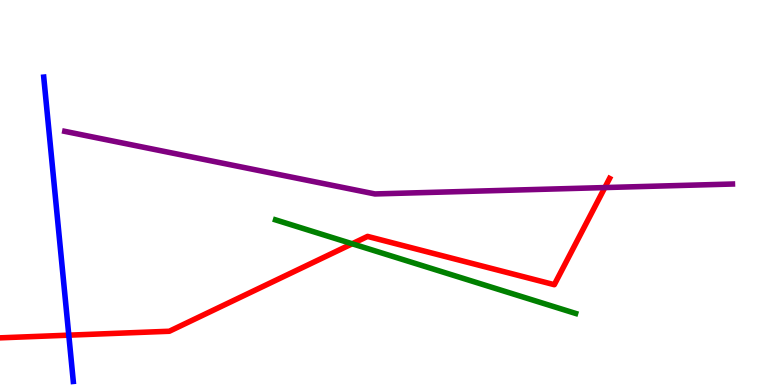[{'lines': ['blue', 'red'], 'intersections': [{'x': 0.888, 'y': 1.29}]}, {'lines': ['green', 'red'], 'intersections': [{'x': 4.54, 'y': 3.67}]}, {'lines': ['purple', 'red'], 'intersections': [{'x': 7.8, 'y': 5.13}]}, {'lines': ['blue', 'green'], 'intersections': []}, {'lines': ['blue', 'purple'], 'intersections': []}, {'lines': ['green', 'purple'], 'intersections': []}]